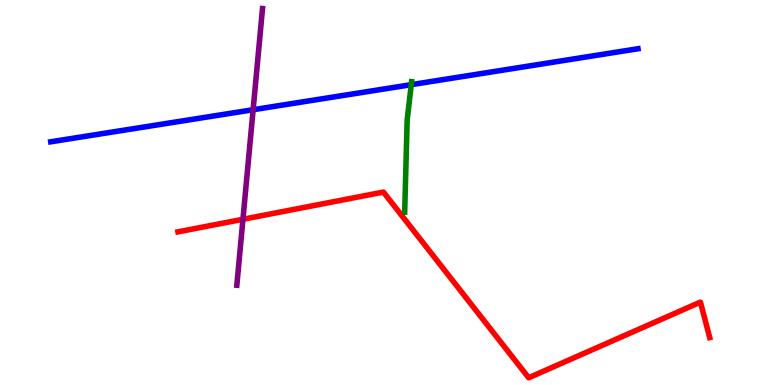[{'lines': ['blue', 'red'], 'intersections': []}, {'lines': ['green', 'red'], 'intersections': []}, {'lines': ['purple', 'red'], 'intersections': [{'x': 3.13, 'y': 4.3}]}, {'lines': ['blue', 'green'], 'intersections': [{'x': 5.31, 'y': 7.8}]}, {'lines': ['blue', 'purple'], 'intersections': [{'x': 3.27, 'y': 7.15}]}, {'lines': ['green', 'purple'], 'intersections': []}]